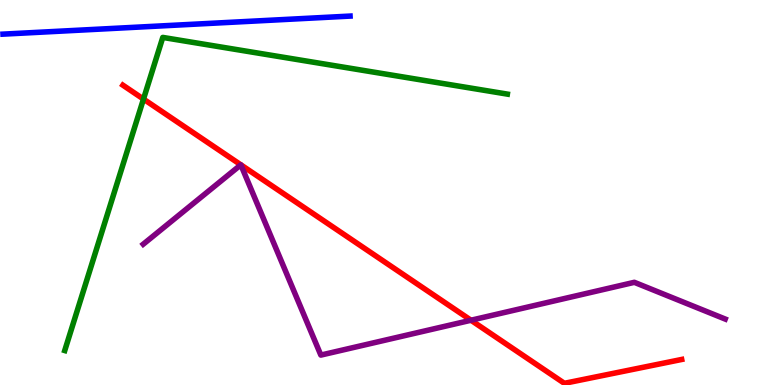[{'lines': ['blue', 'red'], 'intersections': []}, {'lines': ['green', 'red'], 'intersections': [{'x': 1.85, 'y': 7.43}]}, {'lines': ['purple', 'red'], 'intersections': [{'x': 3.11, 'y': 5.72}, {'x': 3.11, 'y': 5.72}, {'x': 6.08, 'y': 1.68}]}, {'lines': ['blue', 'green'], 'intersections': []}, {'lines': ['blue', 'purple'], 'intersections': []}, {'lines': ['green', 'purple'], 'intersections': []}]